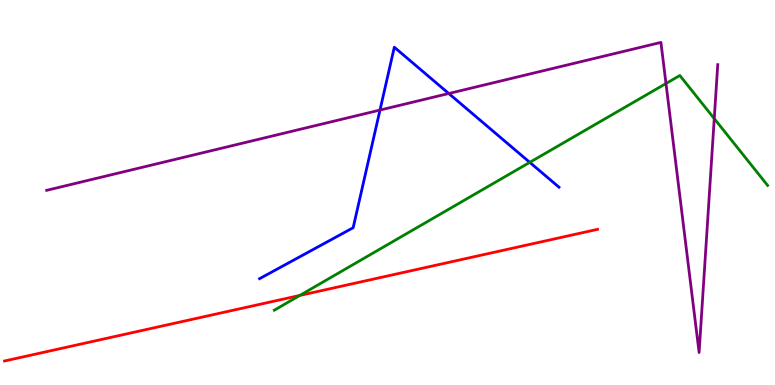[{'lines': ['blue', 'red'], 'intersections': []}, {'lines': ['green', 'red'], 'intersections': [{'x': 3.87, 'y': 2.33}]}, {'lines': ['purple', 'red'], 'intersections': []}, {'lines': ['blue', 'green'], 'intersections': [{'x': 6.84, 'y': 5.78}]}, {'lines': ['blue', 'purple'], 'intersections': [{'x': 4.9, 'y': 7.14}, {'x': 5.79, 'y': 7.57}]}, {'lines': ['green', 'purple'], 'intersections': [{'x': 8.59, 'y': 7.83}, {'x': 9.22, 'y': 6.92}]}]